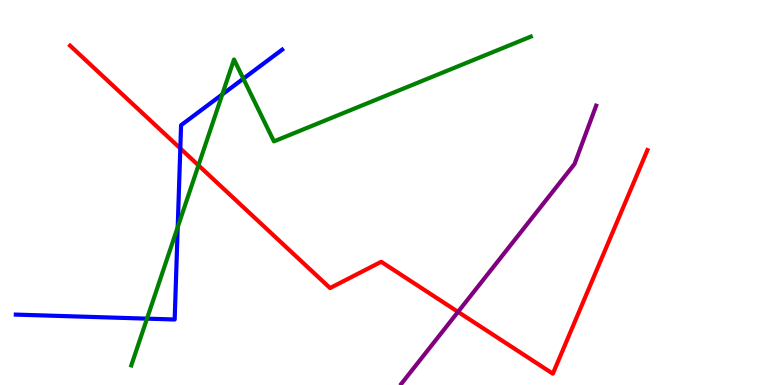[{'lines': ['blue', 'red'], 'intersections': [{'x': 2.33, 'y': 6.15}]}, {'lines': ['green', 'red'], 'intersections': [{'x': 2.56, 'y': 5.71}]}, {'lines': ['purple', 'red'], 'intersections': [{'x': 5.91, 'y': 1.9}]}, {'lines': ['blue', 'green'], 'intersections': [{'x': 1.9, 'y': 1.72}, {'x': 2.29, 'y': 4.1}, {'x': 2.87, 'y': 7.55}, {'x': 3.14, 'y': 7.96}]}, {'lines': ['blue', 'purple'], 'intersections': []}, {'lines': ['green', 'purple'], 'intersections': []}]